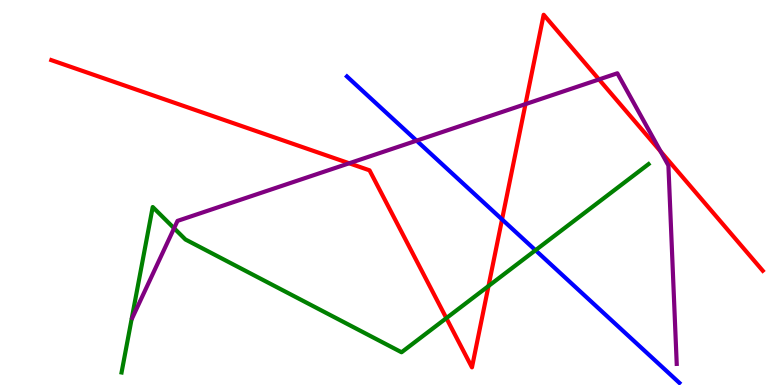[{'lines': ['blue', 'red'], 'intersections': [{'x': 6.48, 'y': 4.3}]}, {'lines': ['green', 'red'], 'intersections': [{'x': 5.76, 'y': 1.74}, {'x': 6.3, 'y': 2.57}]}, {'lines': ['purple', 'red'], 'intersections': [{'x': 4.51, 'y': 5.76}, {'x': 6.78, 'y': 7.3}, {'x': 7.73, 'y': 7.94}, {'x': 8.52, 'y': 6.07}]}, {'lines': ['blue', 'green'], 'intersections': [{'x': 6.91, 'y': 3.5}]}, {'lines': ['blue', 'purple'], 'intersections': [{'x': 5.38, 'y': 6.35}]}, {'lines': ['green', 'purple'], 'intersections': [{'x': 2.25, 'y': 4.07}]}]